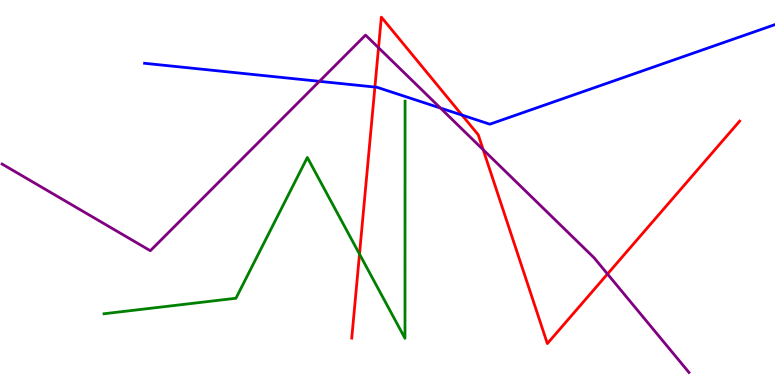[{'lines': ['blue', 'red'], 'intersections': [{'x': 4.84, 'y': 7.74}, {'x': 5.96, 'y': 7.01}]}, {'lines': ['green', 'red'], 'intersections': [{'x': 4.64, 'y': 3.4}]}, {'lines': ['purple', 'red'], 'intersections': [{'x': 4.88, 'y': 8.76}, {'x': 6.23, 'y': 6.11}, {'x': 7.84, 'y': 2.88}]}, {'lines': ['blue', 'green'], 'intersections': []}, {'lines': ['blue', 'purple'], 'intersections': [{'x': 4.12, 'y': 7.89}, {'x': 5.68, 'y': 7.19}]}, {'lines': ['green', 'purple'], 'intersections': []}]